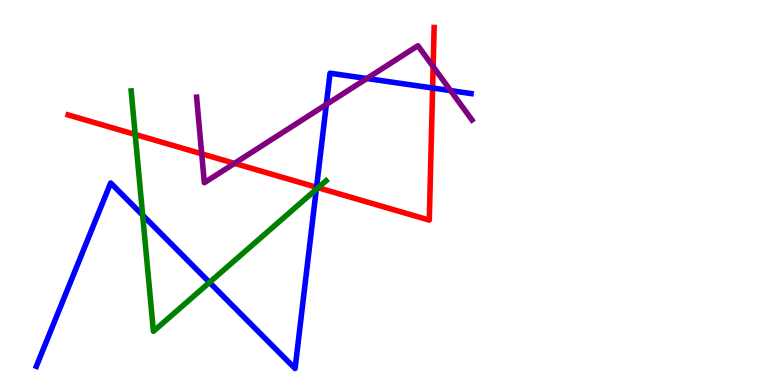[{'lines': ['blue', 'red'], 'intersections': [{'x': 4.08, 'y': 5.14}, {'x': 5.58, 'y': 7.71}]}, {'lines': ['green', 'red'], 'intersections': [{'x': 1.74, 'y': 6.51}, {'x': 4.1, 'y': 5.12}]}, {'lines': ['purple', 'red'], 'intersections': [{'x': 2.6, 'y': 6.0}, {'x': 3.03, 'y': 5.76}, {'x': 5.59, 'y': 8.27}]}, {'lines': ['blue', 'green'], 'intersections': [{'x': 1.84, 'y': 4.41}, {'x': 2.7, 'y': 2.66}, {'x': 4.08, 'y': 5.08}]}, {'lines': ['blue', 'purple'], 'intersections': [{'x': 4.21, 'y': 7.29}, {'x': 4.73, 'y': 7.96}, {'x': 5.81, 'y': 7.65}]}, {'lines': ['green', 'purple'], 'intersections': []}]